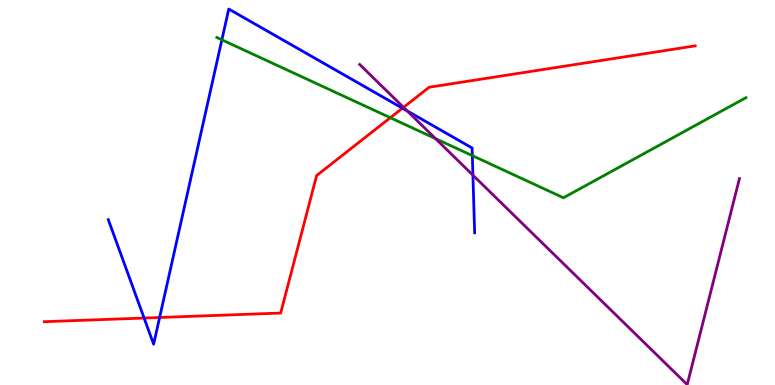[{'lines': ['blue', 'red'], 'intersections': [{'x': 1.86, 'y': 1.74}, {'x': 2.06, 'y': 1.75}, {'x': 5.19, 'y': 7.19}]}, {'lines': ['green', 'red'], 'intersections': [{'x': 5.04, 'y': 6.94}]}, {'lines': ['purple', 'red'], 'intersections': [{'x': 5.21, 'y': 7.21}]}, {'lines': ['blue', 'green'], 'intersections': [{'x': 2.86, 'y': 8.97}, {'x': 6.09, 'y': 5.96}]}, {'lines': ['blue', 'purple'], 'intersections': [{'x': 5.25, 'y': 7.12}, {'x': 6.1, 'y': 5.45}]}, {'lines': ['green', 'purple'], 'intersections': [{'x': 5.62, 'y': 6.4}]}]